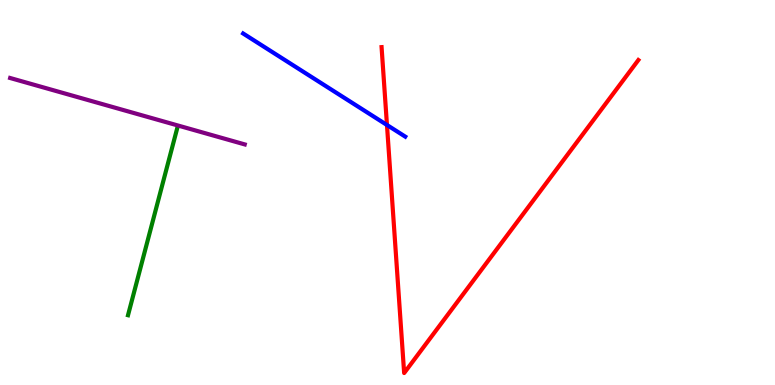[{'lines': ['blue', 'red'], 'intersections': [{'x': 4.99, 'y': 6.75}]}, {'lines': ['green', 'red'], 'intersections': []}, {'lines': ['purple', 'red'], 'intersections': []}, {'lines': ['blue', 'green'], 'intersections': []}, {'lines': ['blue', 'purple'], 'intersections': []}, {'lines': ['green', 'purple'], 'intersections': []}]